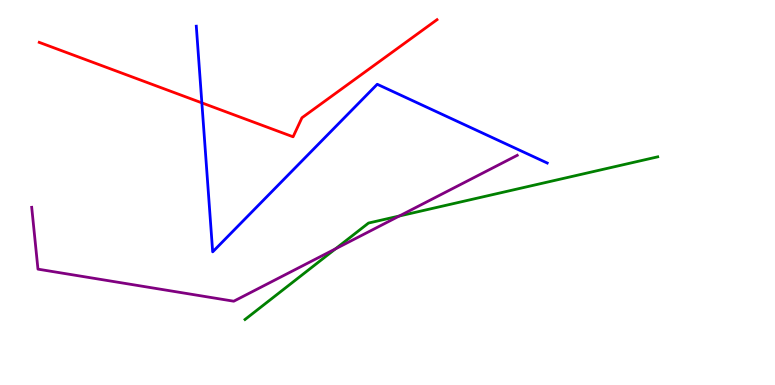[{'lines': ['blue', 'red'], 'intersections': [{'x': 2.6, 'y': 7.33}]}, {'lines': ['green', 'red'], 'intersections': []}, {'lines': ['purple', 'red'], 'intersections': []}, {'lines': ['blue', 'green'], 'intersections': []}, {'lines': ['blue', 'purple'], 'intersections': []}, {'lines': ['green', 'purple'], 'intersections': [{'x': 4.33, 'y': 3.54}, {'x': 5.15, 'y': 4.39}]}]